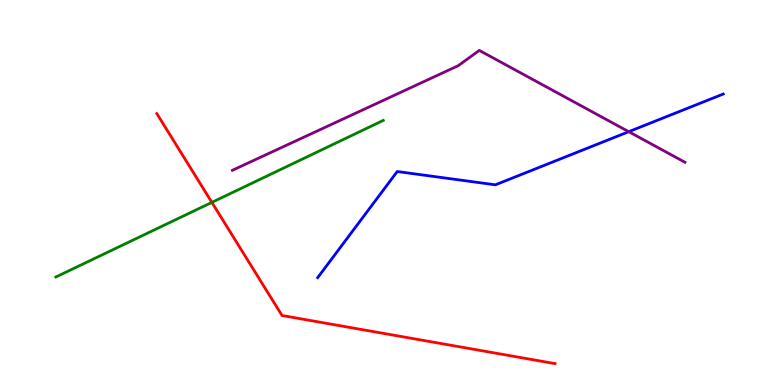[{'lines': ['blue', 'red'], 'intersections': []}, {'lines': ['green', 'red'], 'intersections': [{'x': 2.73, 'y': 4.74}]}, {'lines': ['purple', 'red'], 'intersections': []}, {'lines': ['blue', 'green'], 'intersections': []}, {'lines': ['blue', 'purple'], 'intersections': [{'x': 8.11, 'y': 6.58}]}, {'lines': ['green', 'purple'], 'intersections': []}]